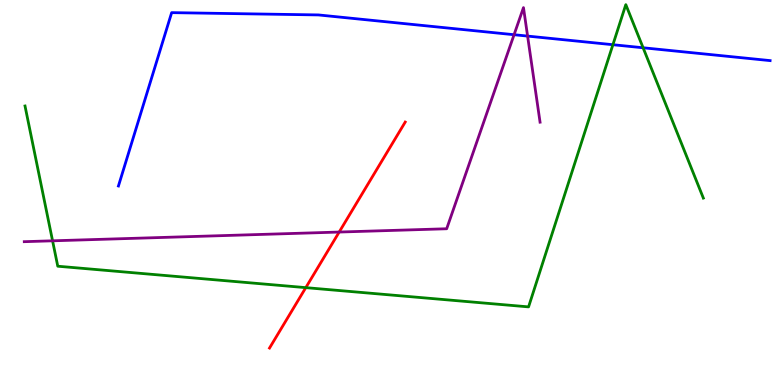[{'lines': ['blue', 'red'], 'intersections': []}, {'lines': ['green', 'red'], 'intersections': [{'x': 3.95, 'y': 2.53}]}, {'lines': ['purple', 'red'], 'intersections': [{'x': 4.38, 'y': 3.97}]}, {'lines': ['blue', 'green'], 'intersections': [{'x': 7.91, 'y': 8.84}, {'x': 8.3, 'y': 8.76}]}, {'lines': ['blue', 'purple'], 'intersections': [{'x': 6.63, 'y': 9.1}, {'x': 6.81, 'y': 9.06}]}, {'lines': ['green', 'purple'], 'intersections': [{'x': 0.678, 'y': 3.75}]}]